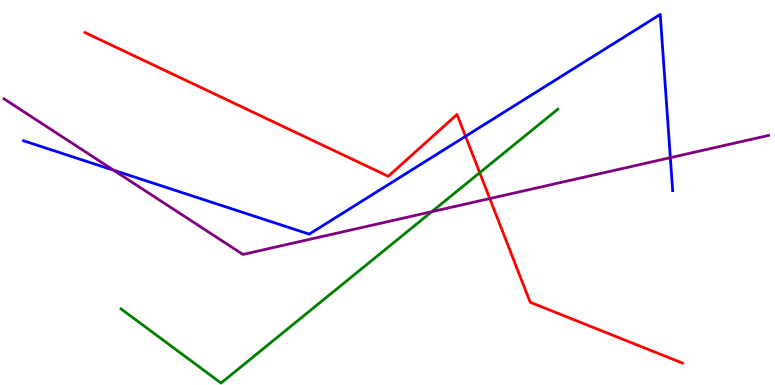[{'lines': ['blue', 'red'], 'intersections': [{'x': 6.01, 'y': 6.46}]}, {'lines': ['green', 'red'], 'intersections': [{'x': 6.19, 'y': 5.51}]}, {'lines': ['purple', 'red'], 'intersections': [{'x': 6.32, 'y': 4.84}]}, {'lines': ['blue', 'green'], 'intersections': []}, {'lines': ['blue', 'purple'], 'intersections': [{'x': 1.47, 'y': 5.58}, {'x': 8.65, 'y': 5.9}]}, {'lines': ['green', 'purple'], 'intersections': [{'x': 5.57, 'y': 4.5}]}]